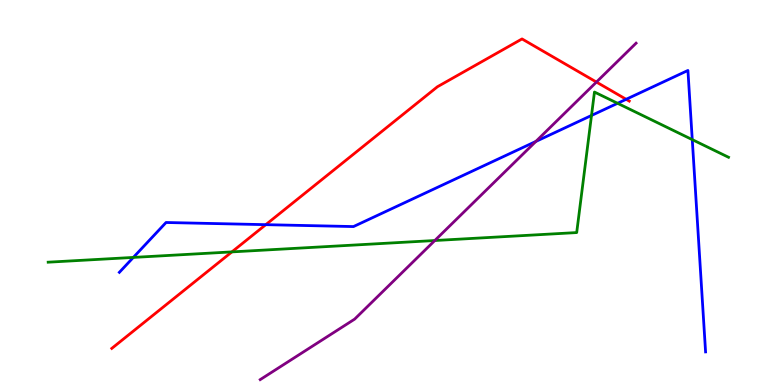[{'lines': ['blue', 'red'], 'intersections': [{'x': 3.43, 'y': 4.16}, {'x': 8.08, 'y': 7.42}]}, {'lines': ['green', 'red'], 'intersections': [{'x': 2.99, 'y': 3.46}]}, {'lines': ['purple', 'red'], 'intersections': [{'x': 7.7, 'y': 7.87}]}, {'lines': ['blue', 'green'], 'intersections': [{'x': 1.72, 'y': 3.31}, {'x': 7.63, 'y': 7.0}, {'x': 7.97, 'y': 7.32}, {'x': 8.93, 'y': 6.37}]}, {'lines': ['blue', 'purple'], 'intersections': [{'x': 6.91, 'y': 6.33}]}, {'lines': ['green', 'purple'], 'intersections': [{'x': 5.61, 'y': 3.75}]}]